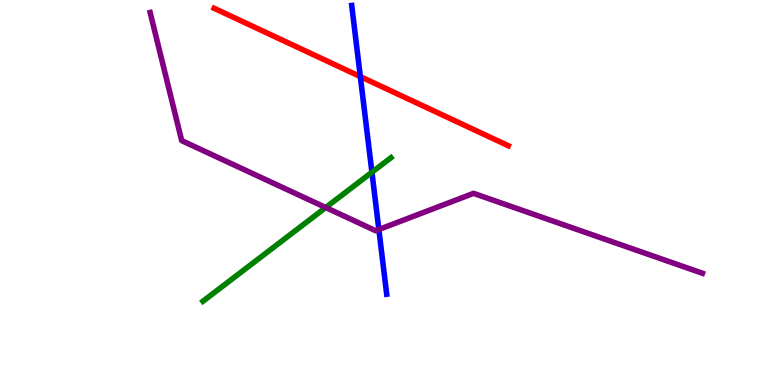[{'lines': ['blue', 'red'], 'intersections': [{'x': 4.65, 'y': 8.01}]}, {'lines': ['green', 'red'], 'intersections': []}, {'lines': ['purple', 'red'], 'intersections': []}, {'lines': ['blue', 'green'], 'intersections': [{'x': 4.8, 'y': 5.53}]}, {'lines': ['blue', 'purple'], 'intersections': [{'x': 4.89, 'y': 4.04}]}, {'lines': ['green', 'purple'], 'intersections': [{'x': 4.2, 'y': 4.61}]}]